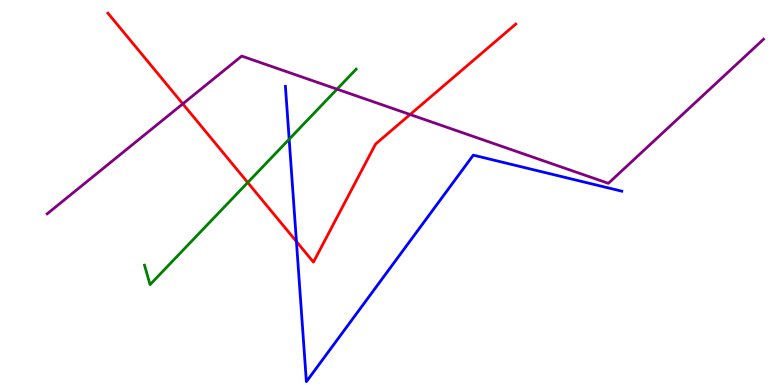[{'lines': ['blue', 'red'], 'intersections': [{'x': 3.82, 'y': 3.73}]}, {'lines': ['green', 'red'], 'intersections': [{'x': 3.2, 'y': 5.26}]}, {'lines': ['purple', 'red'], 'intersections': [{'x': 2.36, 'y': 7.3}, {'x': 5.29, 'y': 7.03}]}, {'lines': ['blue', 'green'], 'intersections': [{'x': 3.73, 'y': 6.38}]}, {'lines': ['blue', 'purple'], 'intersections': []}, {'lines': ['green', 'purple'], 'intersections': [{'x': 4.35, 'y': 7.68}]}]